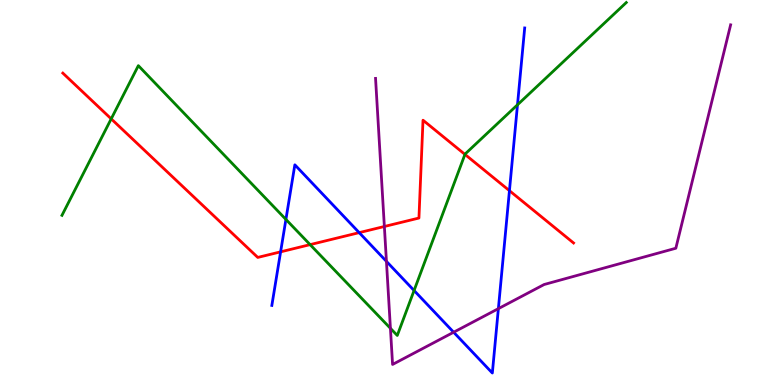[{'lines': ['blue', 'red'], 'intersections': [{'x': 3.62, 'y': 3.46}, {'x': 4.63, 'y': 3.96}, {'x': 6.57, 'y': 5.05}]}, {'lines': ['green', 'red'], 'intersections': [{'x': 1.43, 'y': 6.91}, {'x': 4.0, 'y': 3.65}, {'x': 6.0, 'y': 5.99}]}, {'lines': ['purple', 'red'], 'intersections': [{'x': 4.96, 'y': 4.12}]}, {'lines': ['blue', 'green'], 'intersections': [{'x': 3.69, 'y': 4.3}, {'x': 5.34, 'y': 2.45}, {'x': 6.68, 'y': 7.28}]}, {'lines': ['blue', 'purple'], 'intersections': [{'x': 4.99, 'y': 3.21}, {'x': 5.85, 'y': 1.37}, {'x': 6.43, 'y': 1.98}]}, {'lines': ['green', 'purple'], 'intersections': [{'x': 5.04, 'y': 1.47}]}]